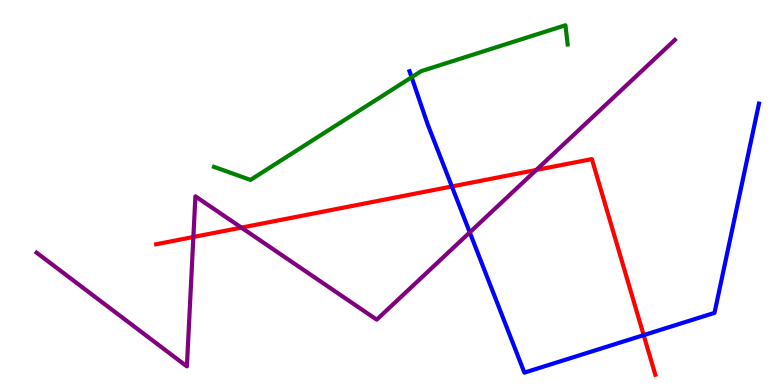[{'lines': ['blue', 'red'], 'intersections': [{'x': 5.83, 'y': 5.16}, {'x': 8.31, 'y': 1.3}]}, {'lines': ['green', 'red'], 'intersections': []}, {'lines': ['purple', 'red'], 'intersections': [{'x': 2.5, 'y': 3.84}, {'x': 3.11, 'y': 4.09}, {'x': 6.92, 'y': 5.59}]}, {'lines': ['blue', 'green'], 'intersections': [{'x': 5.31, 'y': 7.99}]}, {'lines': ['blue', 'purple'], 'intersections': [{'x': 6.06, 'y': 3.96}]}, {'lines': ['green', 'purple'], 'intersections': []}]